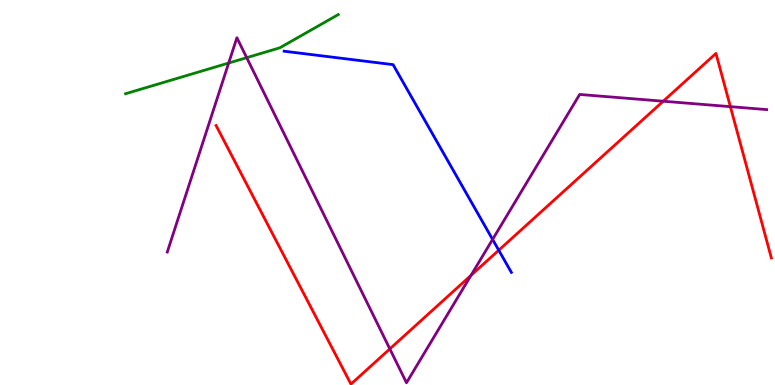[{'lines': ['blue', 'red'], 'intersections': [{'x': 6.44, 'y': 3.5}]}, {'lines': ['green', 'red'], 'intersections': []}, {'lines': ['purple', 'red'], 'intersections': [{'x': 5.03, 'y': 0.938}, {'x': 6.08, 'y': 2.85}, {'x': 8.56, 'y': 7.37}, {'x': 9.42, 'y': 7.23}]}, {'lines': ['blue', 'green'], 'intersections': []}, {'lines': ['blue', 'purple'], 'intersections': [{'x': 6.36, 'y': 3.78}]}, {'lines': ['green', 'purple'], 'intersections': [{'x': 2.95, 'y': 8.36}, {'x': 3.18, 'y': 8.5}]}]